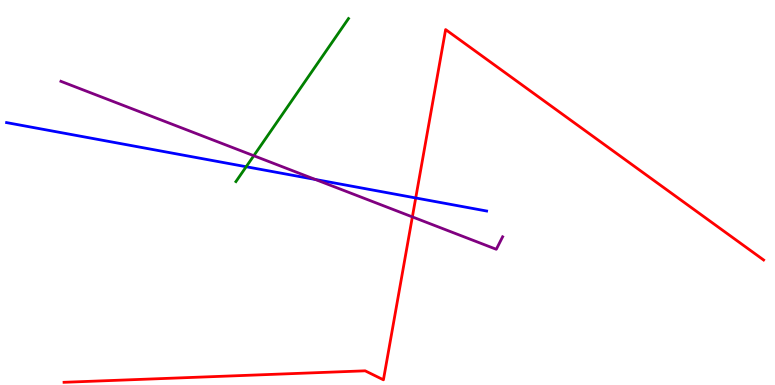[{'lines': ['blue', 'red'], 'intersections': [{'x': 5.36, 'y': 4.86}]}, {'lines': ['green', 'red'], 'intersections': []}, {'lines': ['purple', 'red'], 'intersections': [{'x': 5.32, 'y': 4.37}]}, {'lines': ['blue', 'green'], 'intersections': [{'x': 3.18, 'y': 5.67}]}, {'lines': ['blue', 'purple'], 'intersections': [{'x': 4.07, 'y': 5.34}]}, {'lines': ['green', 'purple'], 'intersections': [{'x': 3.27, 'y': 5.96}]}]